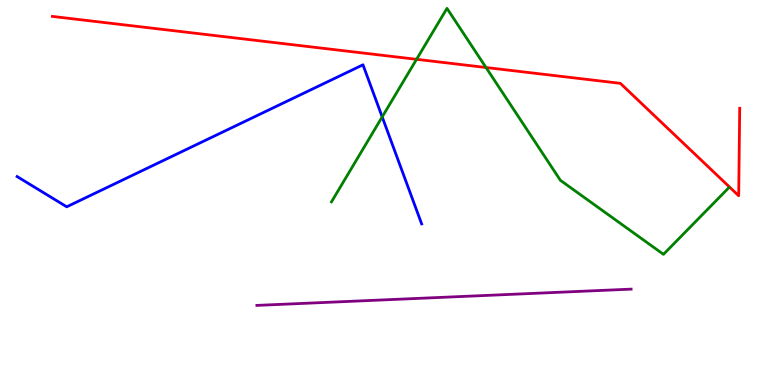[{'lines': ['blue', 'red'], 'intersections': []}, {'lines': ['green', 'red'], 'intersections': [{'x': 5.37, 'y': 8.46}, {'x': 6.27, 'y': 8.25}]}, {'lines': ['purple', 'red'], 'intersections': []}, {'lines': ['blue', 'green'], 'intersections': [{'x': 4.93, 'y': 6.96}]}, {'lines': ['blue', 'purple'], 'intersections': []}, {'lines': ['green', 'purple'], 'intersections': []}]